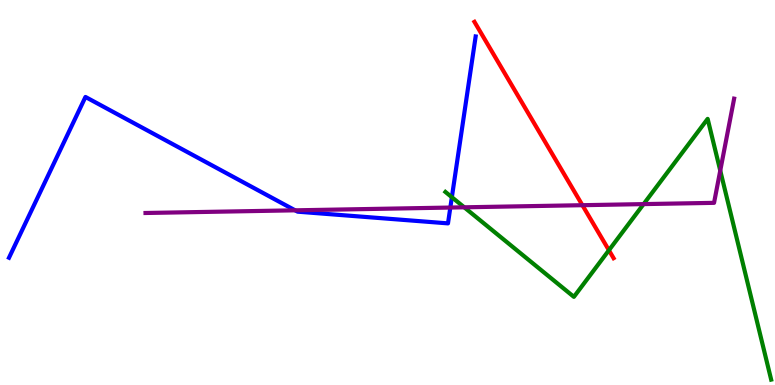[{'lines': ['blue', 'red'], 'intersections': []}, {'lines': ['green', 'red'], 'intersections': [{'x': 7.86, 'y': 3.5}]}, {'lines': ['purple', 'red'], 'intersections': [{'x': 7.51, 'y': 4.67}]}, {'lines': ['blue', 'green'], 'intersections': [{'x': 5.83, 'y': 4.88}]}, {'lines': ['blue', 'purple'], 'intersections': [{'x': 3.81, 'y': 4.54}, {'x': 5.81, 'y': 4.61}]}, {'lines': ['green', 'purple'], 'intersections': [{'x': 5.99, 'y': 4.62}, {'x': 8.3, 'y': 4.7}, {'x': 9.29, 'y': 5.57}]}]